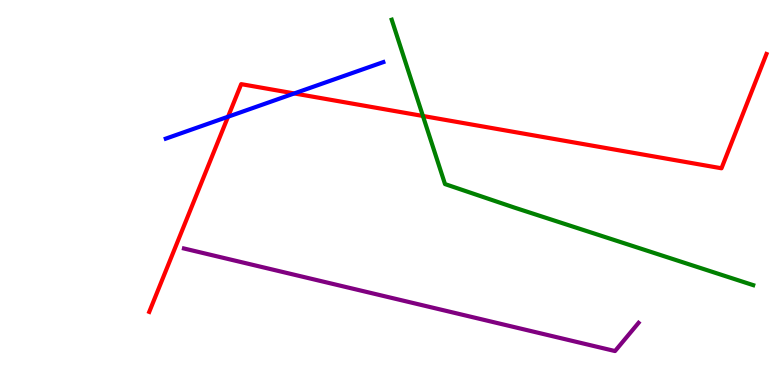[{'lines': ['blue', 'red'], 'intersections': [{'x': 2.94, 'y': 6.97}, {'x': 3.8, 'y': 7.57}]}, {'lines': ['green', 'red'], 'intersections': [{'x': 5.46, 'y': 6.99}]}, {'lines': ['purple', 'red'], 'intersections': []}, {'lines': ['blue', 'green'], 'intersections': []}, {'lines': ['blue', 'purple'], 'intersections': []}, {'lines': ['green', 'purple'], 'intersections': []}]